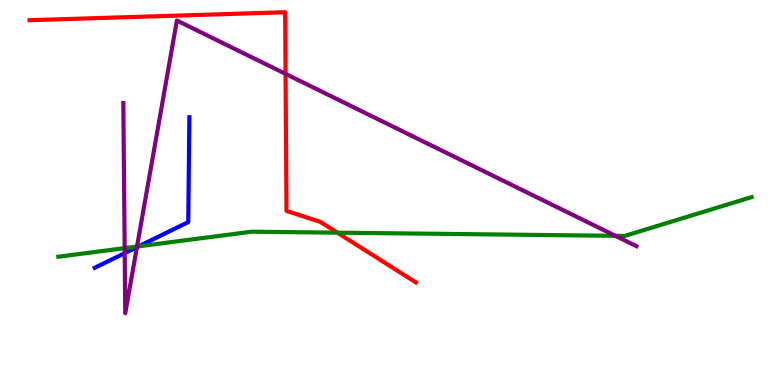[{'lines': ['blue', 'red'], 'intersections': []}, {'lines': ['green', 'red'], 'intersections': [{'x': 4.35, 'y': 3.96}]}, {'lines': ['purple', 'red'], 'intersections': [{'x': 3.68, 'y': 8.08}]}, {'lines': ['blue', 'green'], 'intersections': [{'x': 1.79, 'y': 3.6}]}, {'lines': ['blue', 'purple'], 'intersections': [{'x': 1.61, 'y': 3.42}, {'x': 1.77, 'y': 3.58}]}, {'lines': ['green', 'purple'], 'intersections': [{'x': 1.61, 'y': 3.55}, {'x': 1.77, 'y': 3.6}, {'x': 7.94, 'y': 3.87}]}]